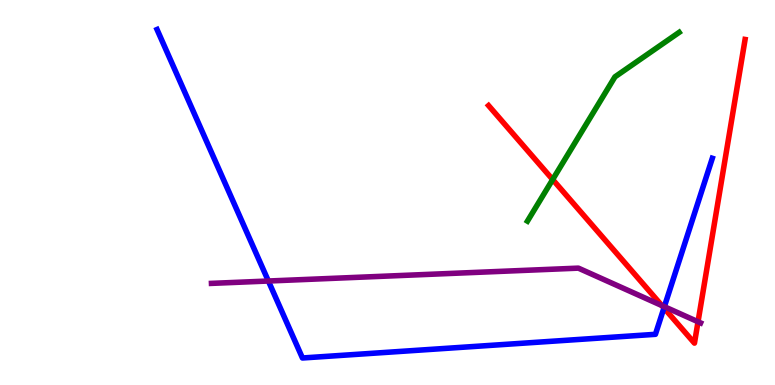[{'lines': ['blue', 'red'], 'intersections': [{'x': 8.57, 'y': 2.0}]}, {'lines': ['green', 'red'], 'intersections': [{'x': 7.13, 'y': 5.34}]}, {'lines': ['purple', 'red'], 'intersections': [{'x': 8.54, 'y': 2.06}, {'x': 9.01, 'y': 1.64}]}, {'lines': ['blue', 'green'], 'intersections': []}, {'lines': ['blue', 'purple'], 'intersections': [{'x': 3.46, 'y': 2.7}, {'x': 8.57, 'y': 2.03}]}, {'lines': ['green', 'purple'], 'intersections': []}]